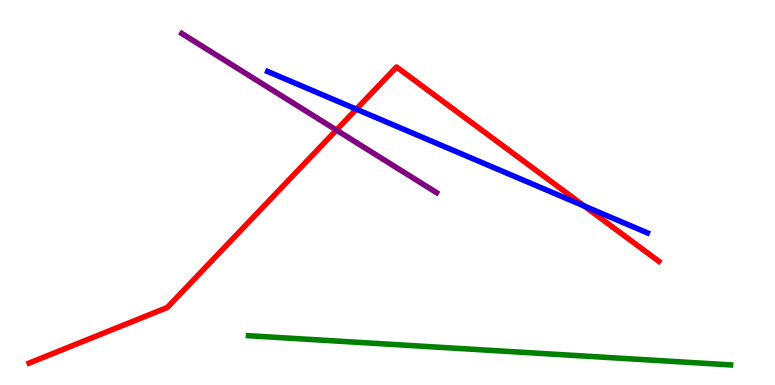[{'lines': ['blue', 'red'], 'intersections': [{'x': 4.6, 'y': 7.16}, {'x': 7.54, 'y': 4.65}]}, {'lines': ['green', 'red'], 'intersections': []}, {'lines': ['purple', 'red'], 'intersections': [{'x': 4.34, 'y': 6.62}]}, {'lines': ['blue', 'green'], 'intersections': []}, {'lines': ['blue', 'purple'], 'intersections': []}, {'lines': ['green', 'purple'], 'intersections': []}]